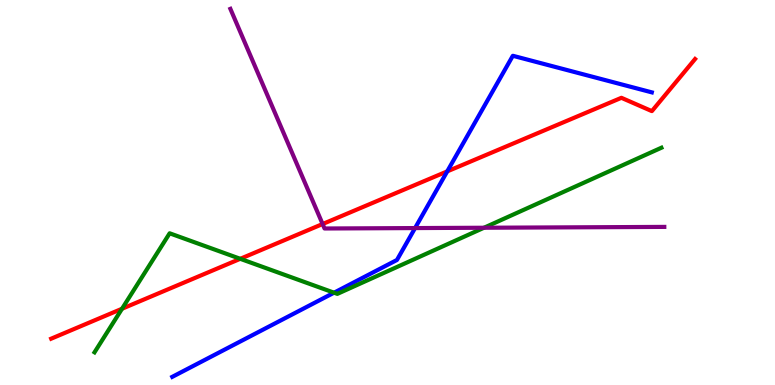[{'lines': ['blue', 'red'], 'intersections': [{'x': 5.77, 'y': 5.55}]}, {'lines': ['green', 'red'], 'intersections': [{'x': 1.57, 'y': 1.98}, {'x': 3.1, 'y': 3.28}]}, {'lines': ['purple', 'red'], 'intersections': [{'x': 4.16, 'y': 4.18}]}, {'lines': ['blue', 'green'], 'intersections': [{'x': 4.31, 'y': 2.4}]}, {'lines': ['blue', 'purple'], 'intersections': [{'x': 5.36, 'y': 4.08}]}, {'lines': ['green', 'purple'], 'intersections': [{'x': 6.25, 'y': 4.08}]}]